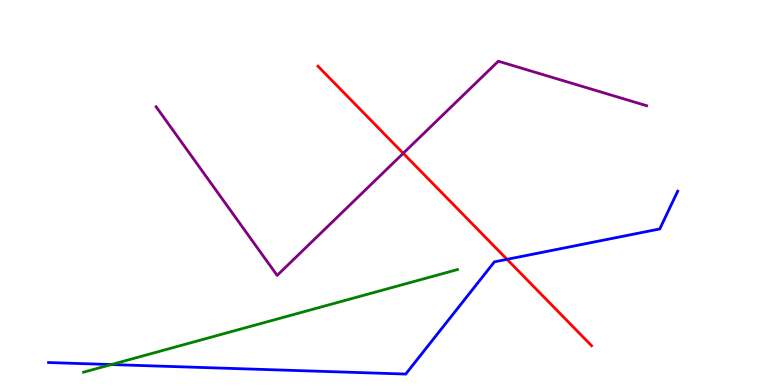[{'lines': ['blue', 'red'], 'intersections': [{'x': 6.54, 'y': 3.26}]}, {'lines': ['green', 'red'], 'intersections': []}, {'lines': ['purple', 'red'], 'intersections': [{'x': 5.2, 'y': 6.02}]}, {'lines': ['blue', 'green'], 'intersections': [{'x': 1.44, 'y': 0.531}]}, {'lines': ['blue', 'purple'], 'intersections': []}, {'lines': ['green', 'purple'], 'intersections': []}]